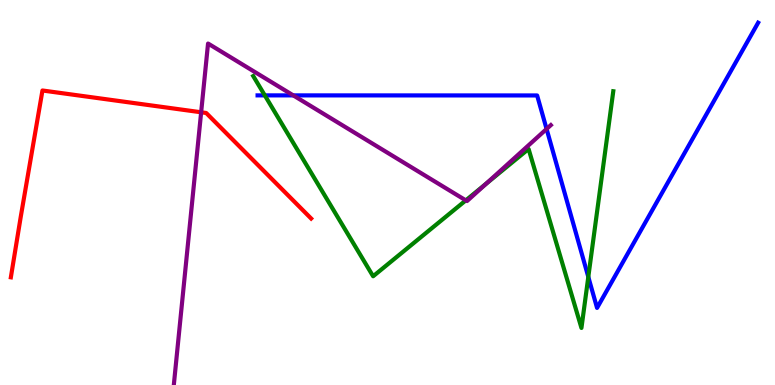[{'lines': ['blue', 'red'], 'intersections': []}, {'lines': ['green', 'red'], 'intersections': []}, {'lines': ['purple', 'red'], 'intersections': [{'x': 2.6, 'y': 7.08}]}, {'lines': ['blue', 'green'], 'intersections': [{'x': 3.42, 'y': 7.52}, {'x': 7.59, 'y': 2.81}]}, {'lines': ['blue', 'purple'], 'intersections': [{'x': 3.78, 'y': 7.52}, {'x': 7.05, 'y': 6.65}]}, {'lines': ['green', 'purple'], 'intersections': [{'x': 6.01, 'y': 4.8}, {'x': 6.27, 'y': 5.23}]}]